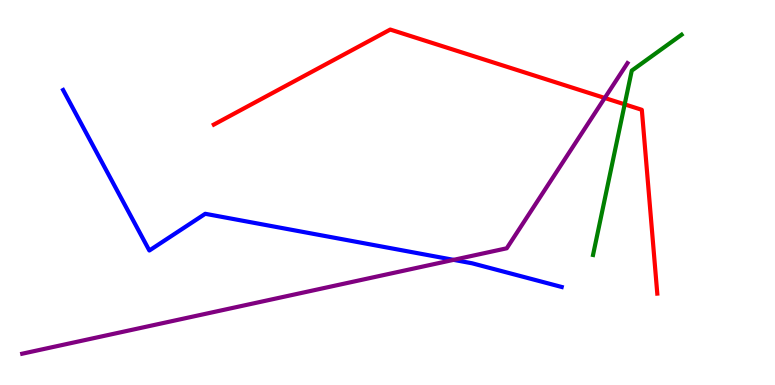[{'lines': ['blue', 'red'], 'intersections': []}, {'lines': ['green', 'red'], 'intersections': [{'x': 8.06, 'y': 7.29}]}, {'lines': ['purple', 'red'], 'intersections': [{'x': 7.8, 'y': 7.46}]}, {'lines': ['blue', 'green'], 'intersections': []}, {'lines': ['blue', 'purple'], 'intersections': [{'x': 5.85, 'y': 3.25}]}, {'lines': ['green', 'purple'], 'intersections': []}]